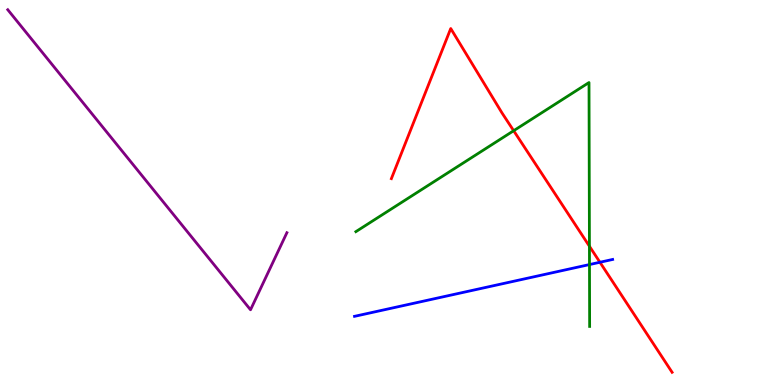[{'lines': ['blue', 'red'], 'intersections': [{'x': 7.74, 'y': 3.19}]}, {'lines': ['green', 'red'], 'intersections': [{'x': 6.63, 'y': 6.6}, {'x': 7.61, 'y': 3.6}]}, {'lines': ['purple', 'red'], 'intersections': []}, {'lines': ['blue', 'green'], 'intersections': [{'x': 7.61, 'y': 3.13}]}, {'lines': ['blue', 'purple'], 'intersections': []}, {'lines': ['green', 'purple'], 'intersections': []}]